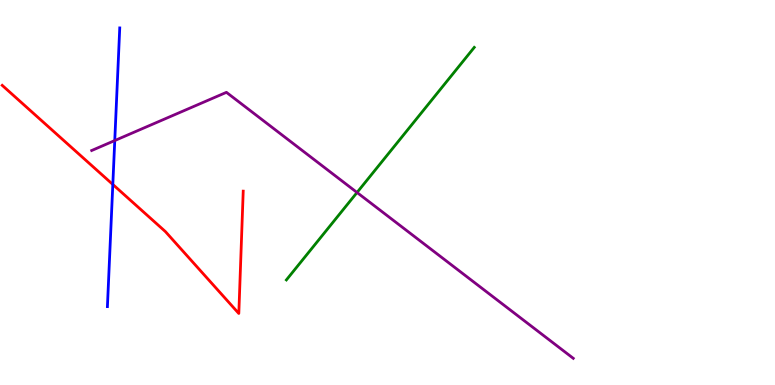[{'lines': ['blue', 'red'], 'intersections': [{'x': 1.46, 'y': 5.21}]}, {'lines': ['green', 'red'], 'intersections': []}, {'lines': ['purple', 'red'], 'intersections': []}, {'lines': ['blue', 'green'], 'intersections': []}, {'lines': ['blue', 'purple'], 'intersections': [{'x': 1.48, 'y': 6.35}]}, {'lines': ['green', 'purple'], 'intersections': [{'x': 4.61, 'y': 5.0}]}]